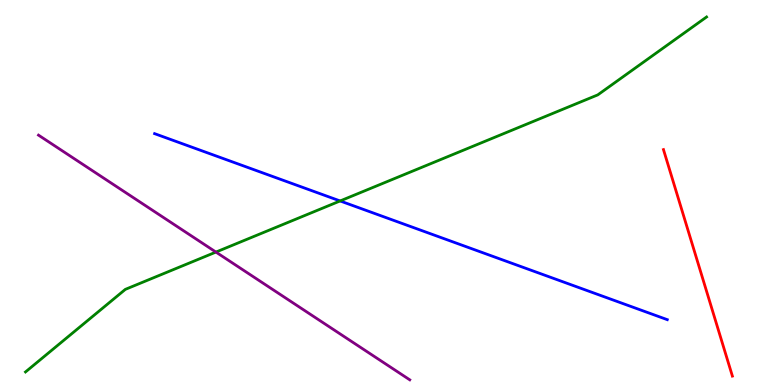[{'lines': ['blue', 'red'], 'intersections': []}, {'lines': ['green', 'red'], 'intersections': []}, {'lines': ['purple', 'red'], 'intersections': []}, {'lines': ['blue', 'green'], 'intersections': [{'x': 4.39, 'y': 4.78}]}, {'lines': ['blue', 'purple'], 'intersections': []}, {'lines': ['green', 'purple'], 'intersections': [{'x': 2.79, 'y': 3.45}]}]